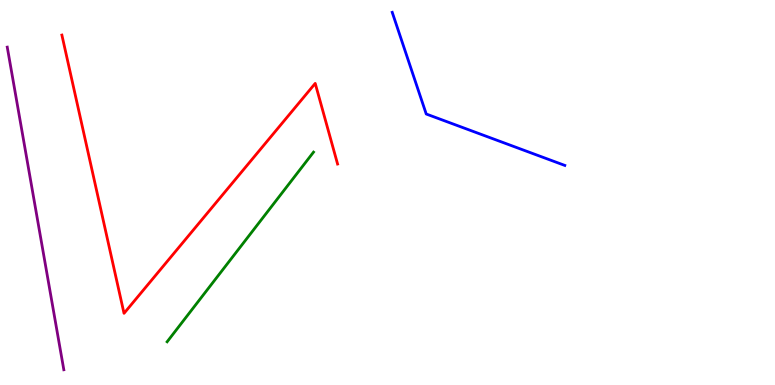[{'lines': ['blue', 'red'], 'intersections': []}, {'lines': ['green', 'red'], 'intersections': []}, {'lines': ['purple', 'red'], 'intersections': []}, {'lines': ['blue', 'green'], 'intersections': []}, {'lines': ['blue', 'purple'], 'intersections': []}, {'lines': ['green', 'purple'], 'intersections': []}]